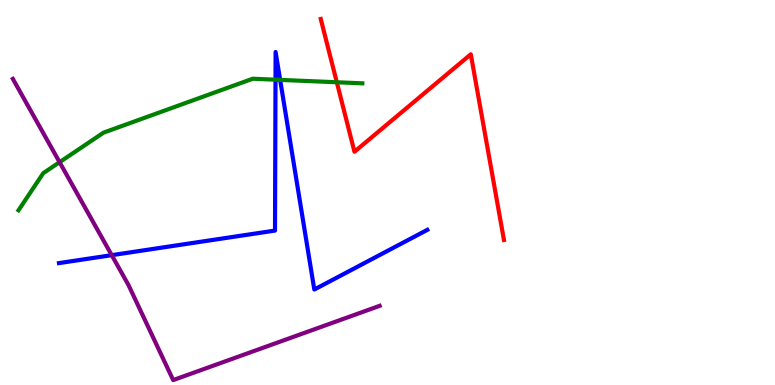[{'lines': ['blue', 'red'], 'intersections': []}, {'lines': ['green', 'red'], 'intersections': [{'x': 4.35, 'y': 7.86}]}, {'lines': ['purple', 'red'], 'intersections': []}, {'lines': ['blue', 'green'], 'intersections': [{'x': 3.55, 'y': 7.93}, {'x': 3.61, 'y': 7.93}]}, {'lines': ['blue', 'purple'], 'intersections': [{'x': 1.44, 'y': 3.37}]}, {'lines': ['green', 'purple'], 'intersections': [{'x': 0.769, 'y': 5.79}]}]